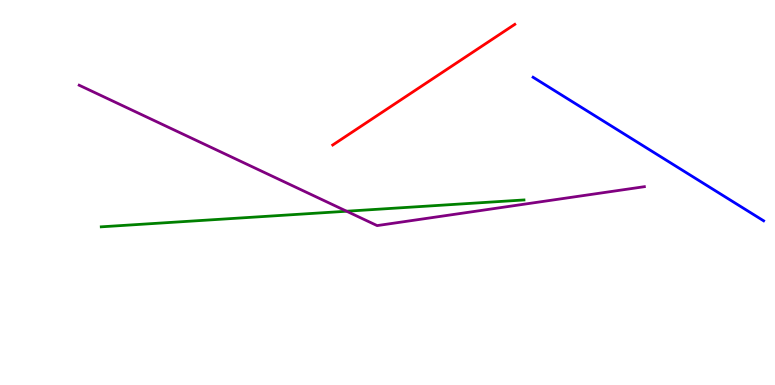[{'lines': ['blue', 'red'], 'intersections': []}, {'lines': ['green', 'red'], 'intersections': []}, {'lines': ['purple', 'red'], 'intersections': []}, {'lines': ['blue', 'green'], 'intersections': []}, {'lines': ['blue', 'purple'], 'intersections': []}, {'lines': ['green', 'purple'], 'intersections': [{'x': 4.47, 'y': 4.51}]}]